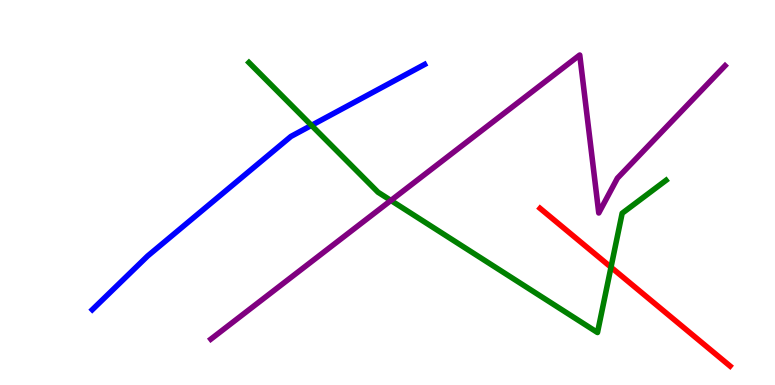[{'lines': ['blue', 'red'], 'intersections': []}, {'lines': ['green', 'red'], 'intersections': [{'x': 7.88, 'y': 3.06}]}, {'lines': ['purple', 'red'], 'intersections': []}, {'lines': ['blue', 'green'], 'intersections': [{'x': 4.02, 'y': 6.74}]}, {'lines': ['blue', 'purple'], 'intersections': []}, {'lines': ['green', 'purple'], 'intersections': [{'x': 5.04, 'y': 4.79}]}]